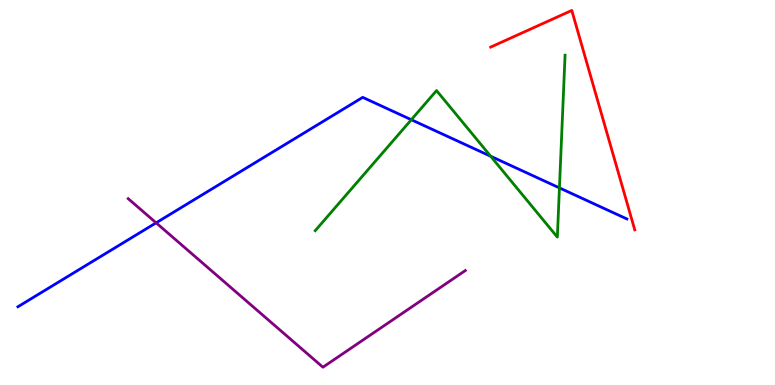[{'lines': ['blue', 'red'], 'intersections': []}, {'lines': ['green', 'red'], 'intersections': []}, {'lines': ['purple', 'red'], 'intersections': []}, {'lines': ['blue', 'green'], 'intersections': [{'x': 5.31, 'y': 6.89}, {'x': 6.33, 'y': 5.94}, {'x': 7.22, 'y': 5.12}]}, {'lines': ['blue', 'purple'], 'intersections': [{'x': 2.01, 'y': 4.21}]}, {'lines': ['green', 'purple'], 'intersections': []}]